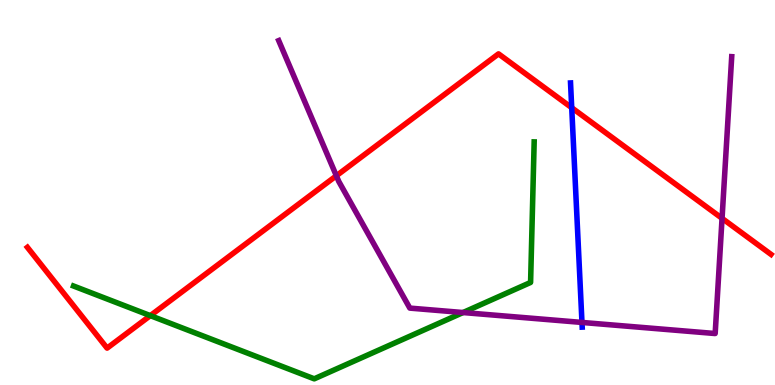[{'lines': ['blue', 'red'], 'intersections': [{'x': 7.38, 'y': 7.2}]}, {'lines': ['green', 'red'], 'intersections': [{'x': 1.94, 'y': 1.8}]}, {'lines': ['purple', 'red'], 'intersections': [{'x': 4.34, 'y': 5.43}, {'x': 9.32, 'y': 4.33}]}, {'lines': ['blue', 'green'], 'intersections': []}, {'lines': ['blue', 'purple'], 'intersections': [{'x': 7.51, 'y': 1.62}]}, {'lines': ['green', 'purple'], 'intersections': [{'x': 5.97, 'y': 1.88}]}]